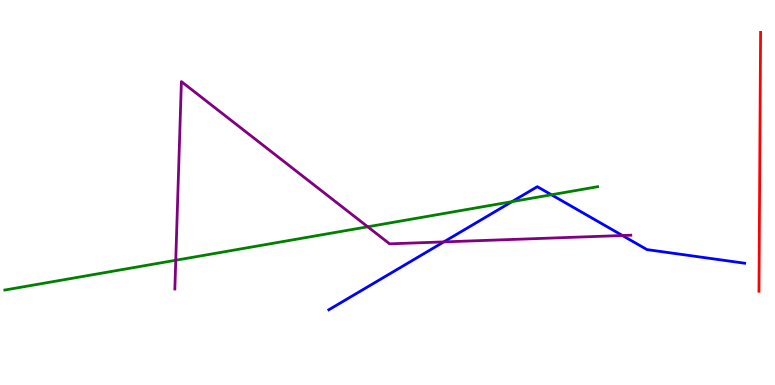[{'lines': ['blue', 'red'], 'intersections': []}, {'lines': ['green', 'red'], 'intersections': []}, {'lines': ['purple', 'red'], 'intersections': []}, {'lines': ['blue', 'green'], 'intersections': [{'x': 6.61, 'y': 4.76}, {'x': 7.12, 'y': 4.94}]}, {'lines': ['blue', 'purple'], 'intersections': [{'x': 5.73, 'y': 3.72}, {'x': 8.03, 'y': 3.88}]}, {'lines': ['green', 'purple'], 'intersections': [{'x': 2.27, 'y': 3.24}, {'x': 4.74, 'y': 4.11}]}]